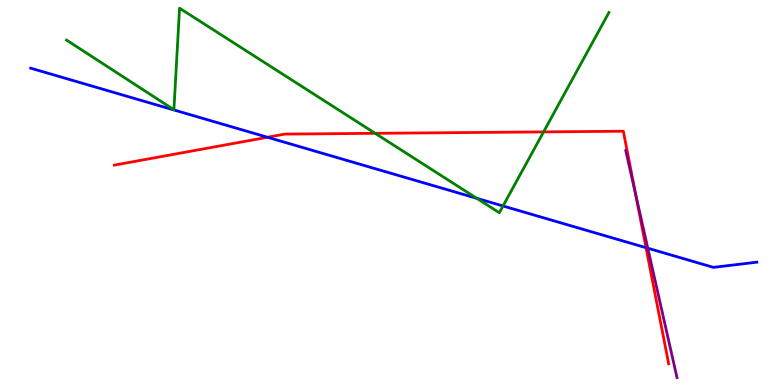[{'lines': ['blue', 'red'], 'intersections': [{'x': 3.45, 'y': 6.43}, {'x': 8.34, 'y': 3.57}]}, {'lines': ['green', 'red'], 'intersections': [{'x': 4.84, 'y': 6.54}, {'x': 7.01, 'y': 6.57}]}, {'lines': ['purple', 'red'], 'intersections': [{'x': 8.2, 'y': 4.96}]}, {'lines': ['blue', 'green'], 'intersections': [{'x': 6.15, 'y': 4.85}, {'x': 6.49, 'y': 4.65}]}, {'lines': ['blue', 'purple'], 'intersections': [{'x': 8.36, 'y': 3.55}]}, {'lines': ['green', 'purple'], 'intersections': []}]